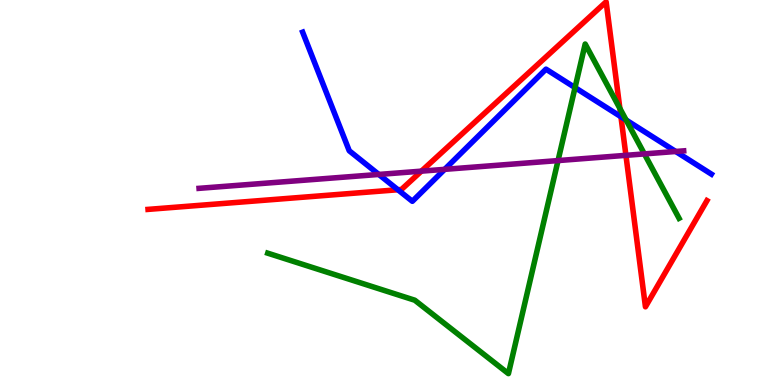[{'lines': ['blue', 'red'], 'intersections': [{'x': 5.13, 'y': 5.07}, {'x': 8.01, 'y': 6.97}]}, {'lines': ['green', 'red'], 'intersections': [{'x': 8.0, 'y': 7.18}]}, {'lines': ['purple', 'red'], 'intersections': [{'x': 5.44, 'y': 5.55}, {'x': 8.08, 'y': 5.97}]}, {'lines': ['blue', 'green'], 'intersections': [{'x': 7.42, 'y': 7.72}, {'x': 8.08, 'y': 6.88}]}, {'lines': ['blue', 'purple'], 'intersections': [{'x': 4.89, 'y': 5.47}, {'x': 5.74, 'y': 5.6}, {'x': 8.72, 'y': 6.07}]}, {'lines': ['green', 'purple'], 'intersections': [{'x': 7.2, 'y': 5.83}, {'x': 8.31, 'y': 6.0}]}]